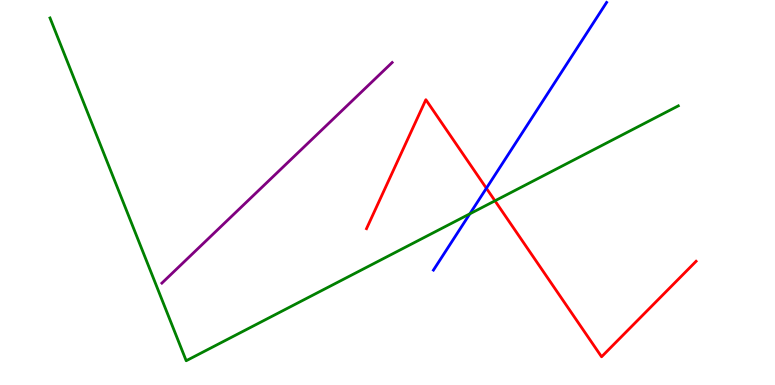[{'lines': ['blue', 'red'], 'intersections': [{'x': 6.28, 'y': 5.11}]}, {'lines': ['green', 'red'], 'intersections': [{'x': 6.39, 'y': 4.78}]}, {'lines': ['purple', 'red'], 'intersections': []}, {'lines': ['blue', 'green'], 'intersections': [{'x': 6.06, 'y': 4.45}]}, {'lines': ['blue', 'purple'], 'intersections': []}, {'lines': ['green', 'purple'], 'intersections': []}]